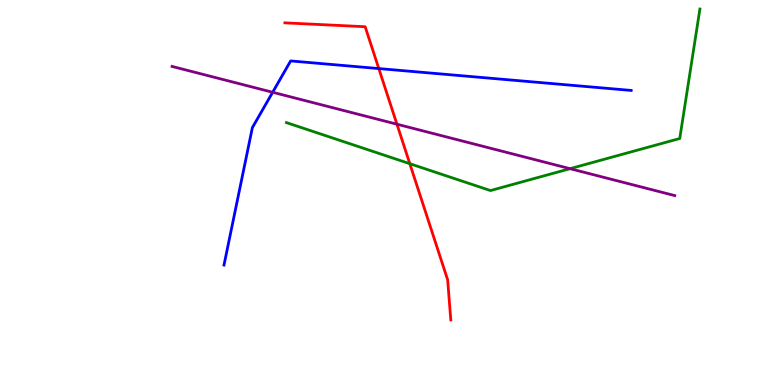[{'lines': ['blue', 'red'], 'intersections': [{'x': 4.89, 'y': 8.22}]}, {'lines': ['green', 'red'], 'intersections': [{'x': 5.29, 'y': 5.75}]}, {'lines': ['purple', 'red'], 'intersections': [{'x': 5.12, 'y': 6.77}]}, {'lines': ['blue', 'green'], 'intersections': []}, {'lines': ['blue', 'purple'], 'intersections': [{'x': 3.52, 'y': 7.6}]}, {'lines': ['green', 'purple'], 'intersections': [{'x': 7.36, 'y': 5.62}]}]